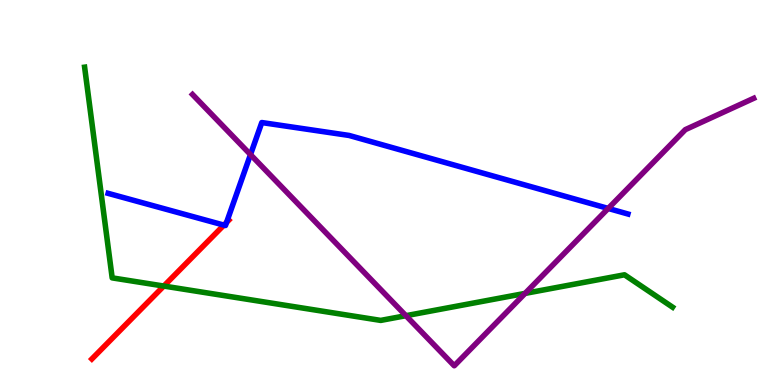[{'lines': ['blue', 'red'], 'intersections': [{'x': 2.89, 'y': 4.15}, {'x': 2.92, 'y': 4.22}]}, {'lines': ['green', 'red'], 'intersections': [{'x': 2.11, 'y': 2.57}]}, {'lines': ['purple', 'red'], 'intersections': []}, {'lines': ['blue', 'green'], 'intersections': []}, {'lines': ['blue', 'purple'], 'intersections': [{'x': 3.23, 'y': 5.98}, {'x': 7.85, 'y': 4.59}]}, {'lines': ['green', 'purple'], 'intersections': [{'x': 5.24, 'y': 1.8}, {'x': 6.78, 'y': 2.38}]}]